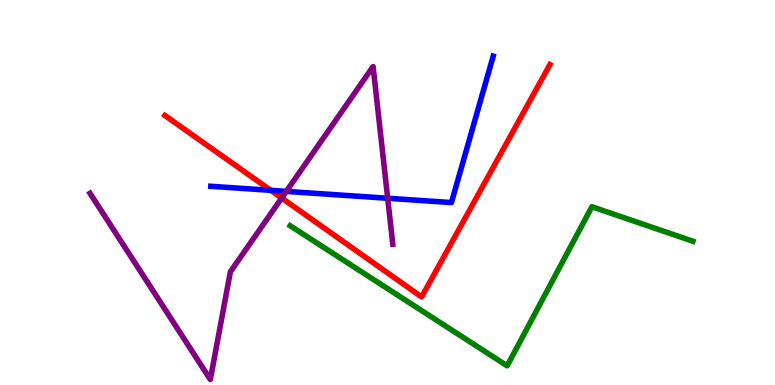[{'lines': ['blue', 'red'], 'intersections': [{'x': 3.49, 'y': 5.06}]}, {'lines': ['green', 'red'], 'intersections': []}, {'lines': ['purple', 'red'], 'intersections': [{'x': 3.63, 'y': 4.86}]}, {'lines': ['blue', 'green'], 'intersections': []}, {'lines': ['blue', 'purple'], 'intersections': [{'x': 3.69, 'y': 5.03}, {'x': 5.0, 'y': 4.85}]}, {'lines': ['green', 'purple'], 'intersections': []}]